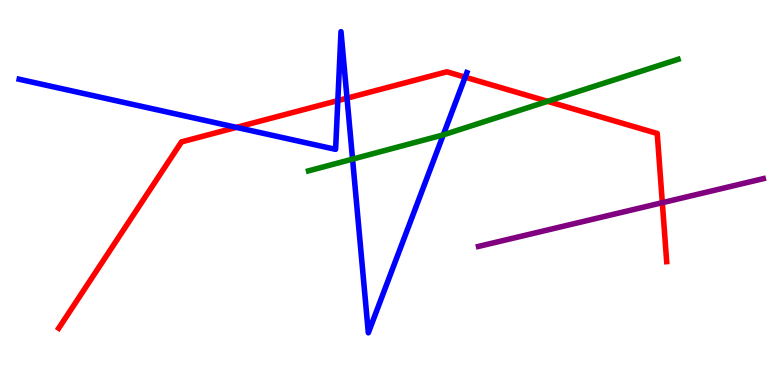[{'lines': ['blue', 'red'], 'intersections': [{'x': 3.05, 'y': 6.69}, {'x': 4.36, 'y': 7.39}, {'x': 4.48, 'y': 7.45}, {'x': 6.0, 'y': 8.0}]}, {'lines': ['green', 'red'], 'intersections': [{'x': 7.07, 'y': 7.37}]}, {'lines': ['purple', 'red'], 'intersections': [{'x': 8.55, 'y': 4.74}]}, {'lines': ['blue', 'green'], 'intersections': [{'x': 4.55, 'y': 5.87}, {'x': 5.72, 'y': 6.5}]}, {'lines': ['blue', 'purple'], 'intersections': []}, {'lines': ['green', 'purple'], 'intersections': []}]